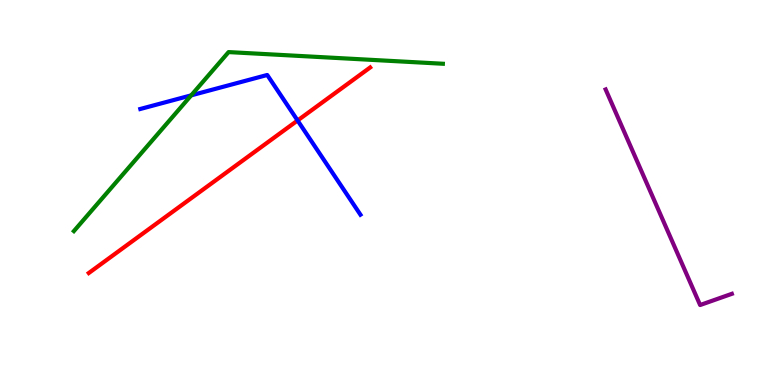[{'lines': ['blue', 'red'], 'intersections': [{'x': 3.84, 'y': 6.87}]}, {'lines': ['green', 'red'], 'intersections': []}, {'lines': ['purple', 'red'], 'intersections': []}, {'lines': ['blue', 'green'], 'intersections': [{'x': 2.47, 'y': 7.52}]}, {'lines': ['blue', 'purple'], 'intersections': []}, {'lines': ['green', 'purple'], 'intersections': []}]